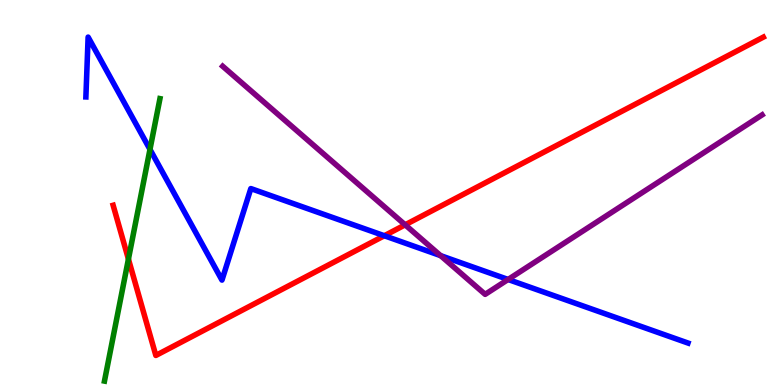[{'lines': ['blue', 'red'], 'intersections': [{'x': 4.96, 'y': 3.88}]}, {'lines': ['green', 'red'], 'intersections': [{'x': 1.66, 'y': 3.27}]}, {'lines': ['purple', 'red'], 'intersections': [{'x': 5.23, 'y': 4.16}]}, {'lines': ['blue', 'green'], 'intersections': [{'x': 1.94, 'y': 6.12}]}, {'lines': ['blue', 'purple'], 'intersections': [{'x': 5.69, 'y': 3.36}, {'x': 6.56, 'y': 2.74}]}, {'lines': ['green', 'purple'], 'intersections': []}]